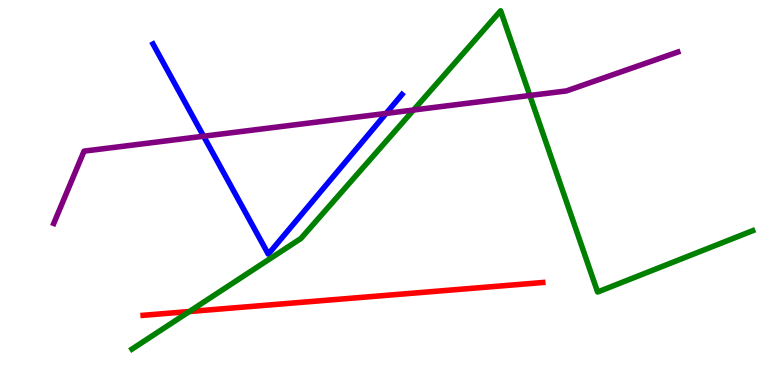[{'lines': ['blue', 'red'], 'intersections': []}, {'lines': ['green', 'red'], 'intersections': [{'x': 2.44, 'y': 1.91}]}, {'lines': ['purple', 'red'], 'intersections': []}, {'lines': ['blue', 'green'], 'intersections': []}, {'lines': ['blue', 'purple'], 'intersections': [{'x': 2.63, 'y': 6.46}, {'x': 4.98, 'y': 7.05}]}, {'lines': ['green', 'purple'], 'intersections': [{'x': 5.34, 'y': 7.14}, {'x': 6.84, 'y': 7.52}]}]